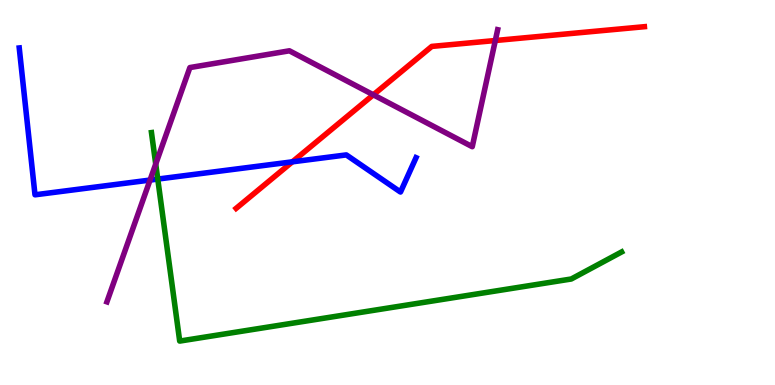[{'lines': ['blue', 'red'], 'intersections': [{'x': 3.77, 'y': 5.8}]}, {'lines': ['green', 'red'], 'intersections': []}, {'lines': ['purple', 'red'], 'intersections': [{'x': 4.82, 'y': 7.54}, {'x': 6.39, 'y': 8.95}]}, {'lines': ['blue', 'green'], 'intersections': [{'x': 2.04, 'y': 5.35}]}, {'lines': ['blue', 'purple'], 'intersections': [{'x': 1.94, 'y': 5.32}]}, {'lines': ['green', 'purple'], 'intersections': [{'x': 2.01, 'y': 5.74}]}]